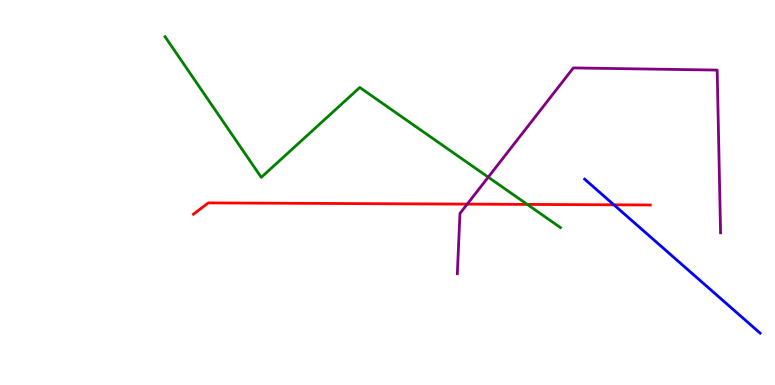[{'lines': ['blue', 'red'], 'intersections': [{'x': 7.92, 'y': 4.68}]}, {'lines': ['green', 'red'], 'intersections': [{'x': 6.8, 'y': 4.69}]}, {'lines': ['purple', 'red'], 'intersections': [{'x': 6.03, 'y': 4.7}]}, {'lines': ['blue', 'green'], 'intersections': []}, {'lines': ['blue', 'purple'], 'intersections': []}, {'lines': ['green', 'purple'], 'intersections': [{'x': 6.3, 'y': 5.4}]}]